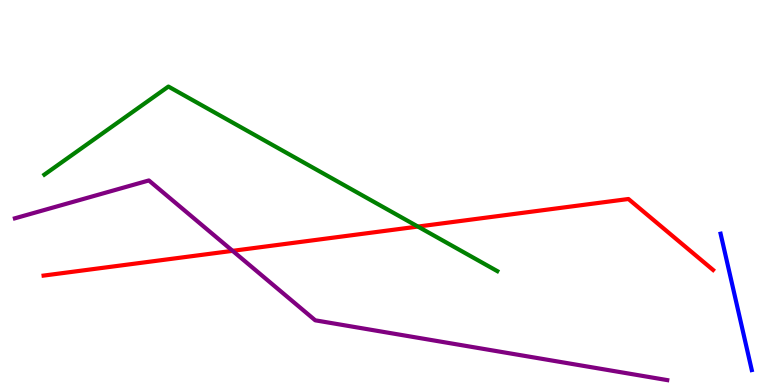[{'lines': ['blue', 'red'], 'intersections': []}, {'lines': ['green', 'red'], 'intersections': [{'x': 5.39, 'y': 4.12}]}, {'lines': ['purple', 'red'], 'intersections': [{'x': 3.0, 'y': 3.48}]}, {'lines': ['blue', 'green'], 'intersections': []}, {'lines': ['blue', 'purple'], 'intersections': []}, {'lines': ['green', 'purple'], 'intersections': []}]